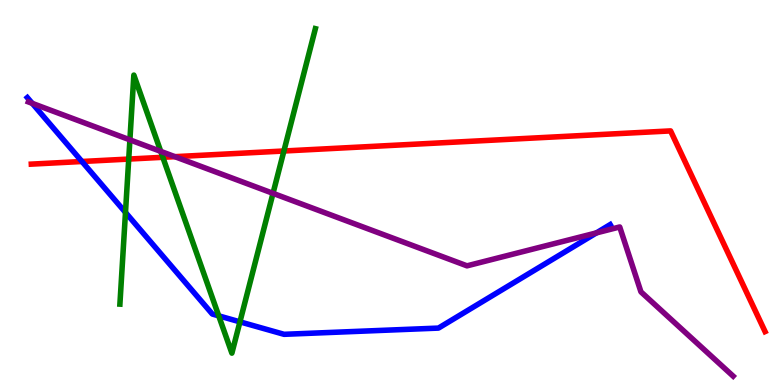[{'lines': ['blue', 'red'], 'intersections': [{'x': 1.06, 'y': 5.81}]}, {'lines': ['green', 'red'], 'intersections': [{'x': 1.66, 'y': 5.87}, {'x': 2.1, 'y': 5.91}, {'x': 3.66, 'y': 6.08}]}, {'lines': ['purple', 'red'], 'intersections': [{'x': 2.26, 'y': 5.93}]}, {'lines': ['blue', 'green'], 'intersections': [{'x': 1.62, 'y': 4.48}, {'x': 2.82, 'y': 1.8}, {'x': 3.1, 'y': 1.64}]}, {'lines': ['blue', 'purple'], 'intersections': [{'x': 0.416, 'y': 7.32}, {'x': 7.7, 'y': 3.95}]}, {'lines': ['green', 'purple'], 'intersections': [{'x': 1.68, 'y': 6.37}, {'x': 2.07, 'y': 6.07}, {'x': 3.52, 'y': 4.98}]}]